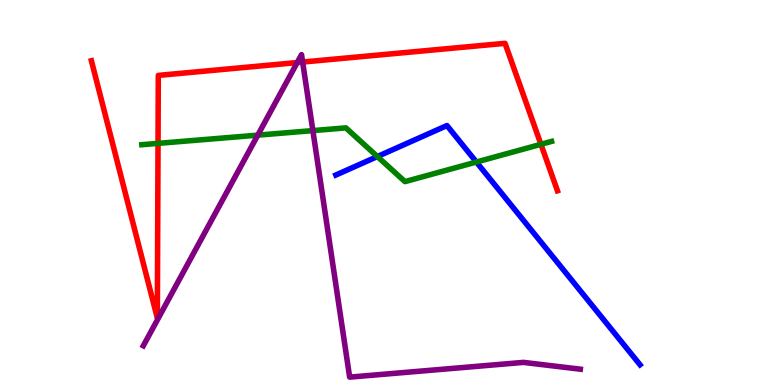[{'lines': ['blue', 'red'], 'intersections': []}, {'lines': ['green', 'red'], 'intersections': [{'x': 2.04, 'y': 6.28}, {'x': 6.98, 'y': 6.25}]}, {'lines': ['purple', 'red'], 'intersections': [{'x': 3.84, 'y': 8.38}, {'x': 3.91, 'y': 8.39}]}, {'lines': ['blue', 'green'], 'intersections': [{'x': 4.87, 'y': 5.93}, {'x': 6.15, 'y': 5.79}]}, {'lines': ['blue', 'purple'], 'intersections': []}, {'lines': ['green', 'purple'], 'intersections': [{'x': 3.33, 'y': 6.49}, {'x': 4.04, 'y': 6.61}]}]